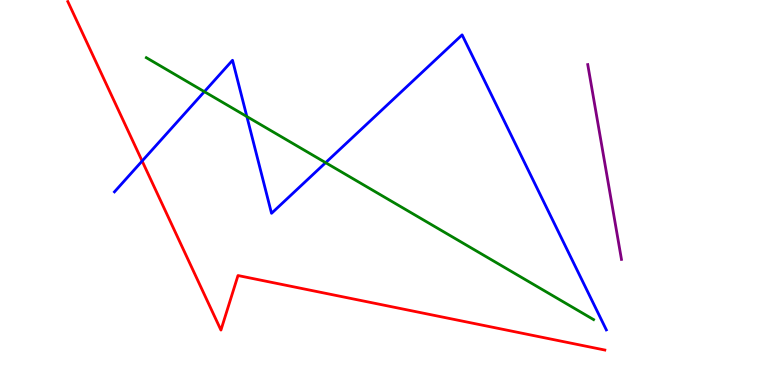[{'lines': ['blue', 'red'], 'intersections': [{'x': 1.83, 'y': 5.82}]}, {'lines': ['green', 'red'], 'intersections': []}, {'lines': ['purple', 'red'], 'intersections': []}, {'lines': ['blue', 'green'], 'intersections': [{'x': 2.64, 'y': 7.62}, {'x': 3.19, 'y': 6.97}, {'x': 4.2, 'y': 5.77}]}, {'lines': ['blue', 'purple'], 'intersections': []}, {'lines': ['green', 'purple'], 'intersections': []}]